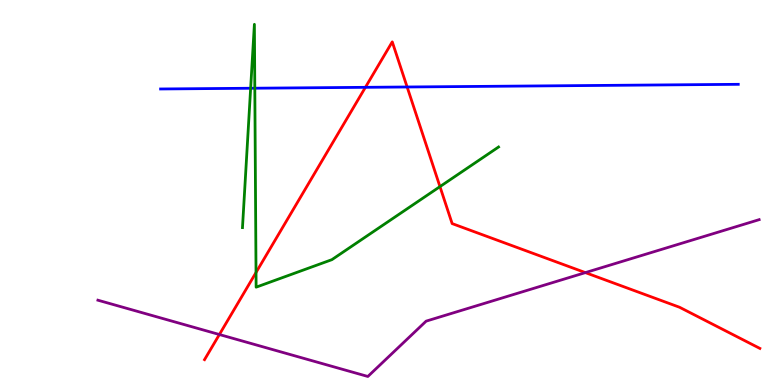[{'lines': ['blue', 'red'], 'intersections': [{'x': 4.71, 'y': 7.73}, {'x': 5.25, 'y': 7.74}]}, {'lines': ['green', 'red'], 'intersections': [{'x': 3.3, 'y': 2.92}, {'x': 5.68, 'y': 5.15}]}, {'lines': ['purple', 'red'], 'intersections': [{'x': 2.83, 'y': 1.31}, {'x': 7.55, 'y': 2.92}]}, {'lines': ['blue', 'green'], 'intersections': [{'x': 3.23, 'y': 7.71}, {'x': 3.29, 'y': 7.71}]}, {'lines': ['blue', 'purple'], 'intersections': []}, {'lines': ['green', 'purple'], 'intersections': []}]